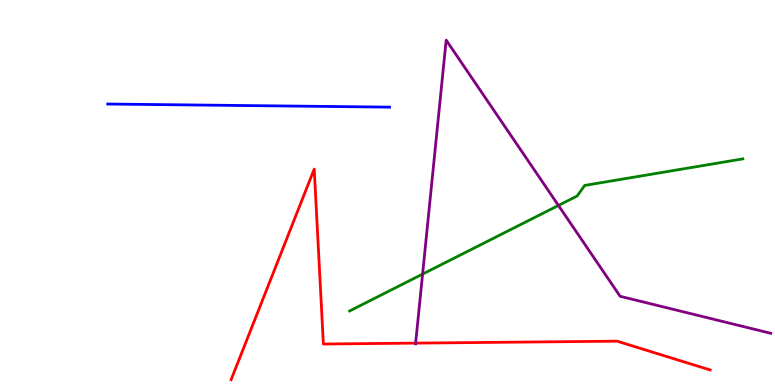[{'lines': ['blue', 'red'], 'intersections': []}, {'lines': ['green', 'red'], 'intersections': []}, {'lines': ['purple', 'red'], 'intersections': [{'x': 5.36, 'y': 1.09}]}, {'lines': ['blue', 'green'], 'intersections': []}, {'lines': ['blue', 'purple'], 'intersections': []}, {'lines': ['green', 'purple'], 'intersections': [{'x': 5.45, 'y': 2.88}, {'x': 7.21, 'y': 4.66}]}]